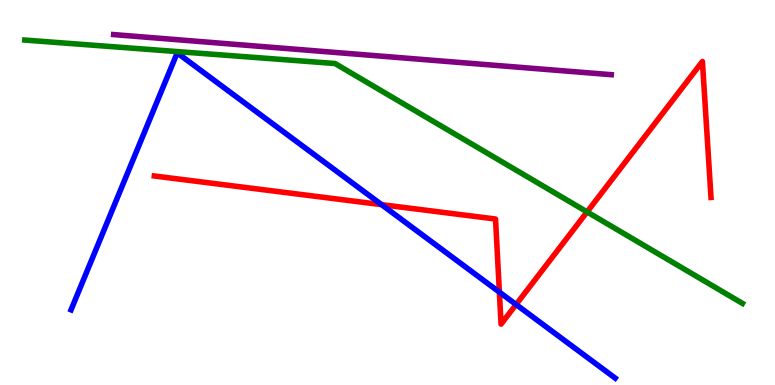[{'lines': ['blue', 'red'], 'intersections': [{'x': 4.92, 'y': 4.68}, {'x': 6.44, 'y': 2.41}, {'x': 6.66, 'y': 2.09}]}, {'lines': ['green', 'red'], 'intersections': [{'x': 7.58, 'y': 4.5}]}, {'lines': ['purple', 'red'], 'intersections': []}, {'lines': ['blue', 'green'], 'intersections': []}, {'lines': ['blue', 'purple'], 'intersections': []}, {'lines': ['green', 'purple'], 'intersections': []}]